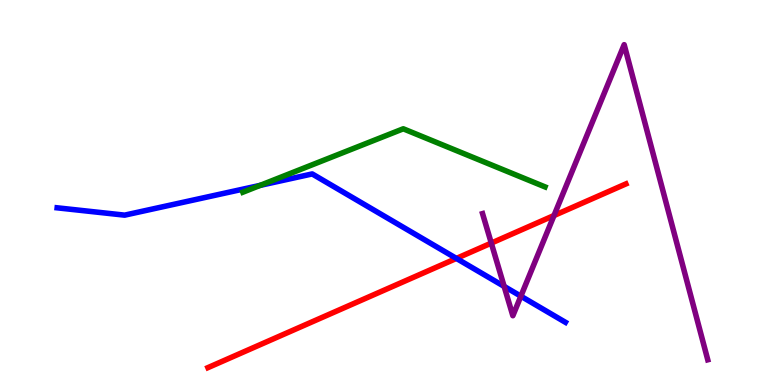[{'lines': ['blue', 'red'], 'intersections': [{'x': 5.89, 'y': 3.29}]}, {'lines': ['green', 'red'], 'intersections': []}, {'lines': ['purple', 'red'], 'intersections': [{'x': 6.34, 'y': 3.69}, {'x': 7.15, 'y': 4.4}]}, {'lines': ['blue', 'green'], 'intersections': [{'x': 3.36, 'y': 5.19}]}, {'lines': ['blue', 'purple'], 'intersections': [{'x': 6.51, 'y': 2.56}, {'x': 6.72, 'y': 2.31}]}, {'lines': ['green', 'purple'], 'intersections': []}]